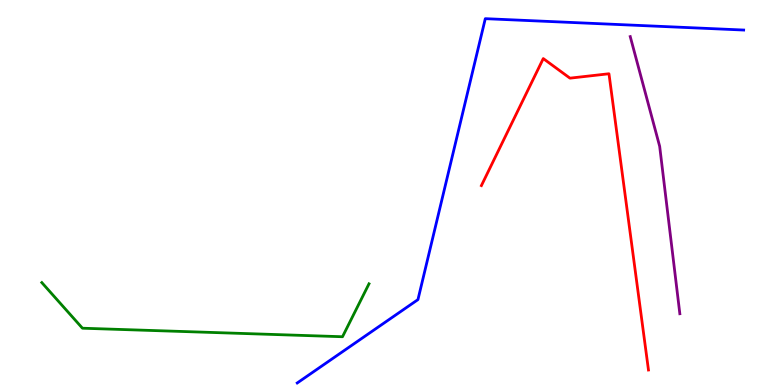[{'lines': ['blue', 'red'], 'intersections': []}, {'lines': ['green', 'red'], 'intersections': []}, {'lines': ['purple', 'red'], 'intersections': []}, {'lines': ['blue', 'green'], 'intersections': []}, {'lines': ['blue', 'purple'], 'intersections': []}, {'lines': ['green', 'purple'], 'intersections': []}]